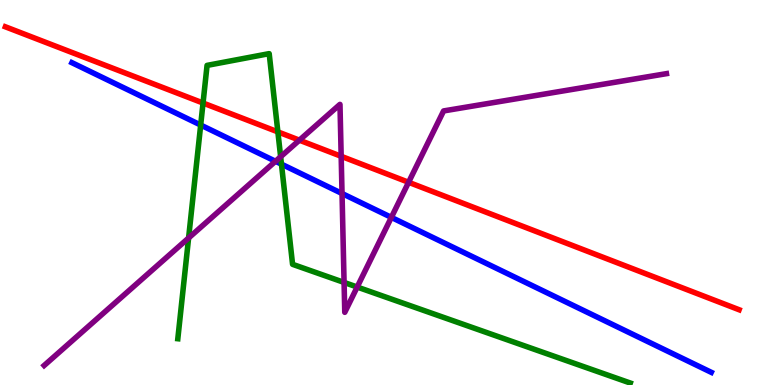[{'lines': ['blue', 'red'], 'intersections': []}, {'lines': ['green', 'red'], 'intersections': [{'x': 2.62, 'y': 7.32}, {'x': 3.59, 'y': 6.57}]}, {'lines': ['purple', 'red'], 'intersections': [{'x': 3.86, 'y': 6.36}, {'x': 4.4, 'y': 5.94}, {'x': 5.27, 'y': 5.27}]}, {'lines': ['blue', 'green'], 'intersections': [{'x': 2.59, 'y': 6.75}, {'x': 3.63, 'y': 5.74}]}, {'lines': ['blue', 'purple'], 'intersections': [{'x': 3.55, 'y': 5.81}, {'x': 4.41, 'y': 4.97}, {'x': 5.05, 'y': 4.35}]}, {'lines': ['green', 'purple'], 'intersections': [{'x': 2.43, 'y': 3.82}, {'x': 3.62, 'y': 5.93}, {'x': 4.44, 'y': 2.66}, {'x': 4.61, 'y': 2.54}]}]